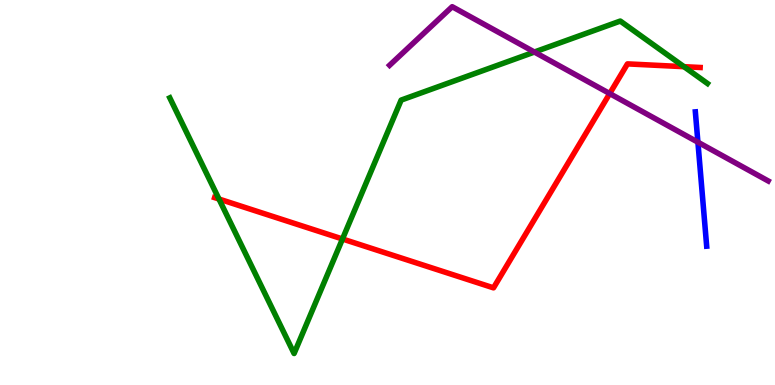[{'lines': ['blue', 'red'], 'intersections': []}, {'lines': ['green', 'red'], 'intersections': [{'x': 2.83, 'y': 4.83}, {'x': 4.42, 'y': 3.79}, {'x': 8.83, 'y': 8.27}]}, {'lines': ['purple', 'red'], 'intersections': [{'x': 7.87, 'y': 7.57}]}, {'lines': ['blue', 'green'], 'intersections': []}, {'lines': ['blue', 'purple'], 'intersections': [{'x': 9.01, 'y': 6.31}]}, {'lines': ['green', 'purple'], 'intersections': [{'x': 6.9, 'y': 8.65}]}]